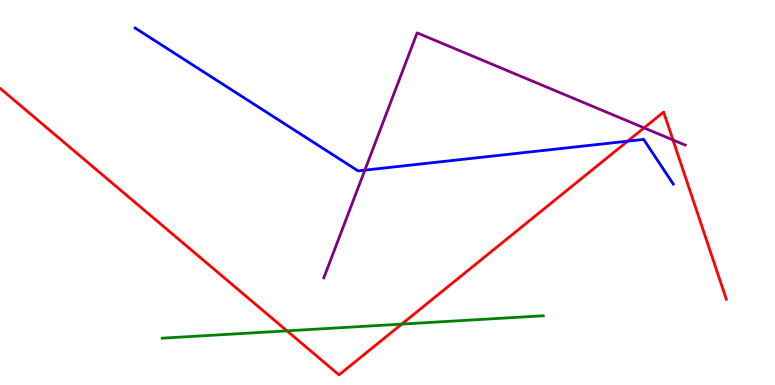[{'lines': ['blue', 'red'], 'intersections': [{'x': 8.1, 'y': 6.33}]}, {'lines': ['green', 'red'], 'intersections': [{'x': 3.7, 'y': 1.41}, {'x': 5.18, 'y': 1.58}]}, {'lines': ['purple', 'red'], 'intersections': [{'x': 8.31, 'y': 6.68}, {'x': 8.68, 'y': 6.36}]}, {'lines': ['blue', 'green'], 'intersections': []}, {'lines': ['blue', 'purple'], 'intersections': [{'x': 4.71, 'y': 5.58}]}, {'lines': ['green', 'purple'], 'intersections': []}]